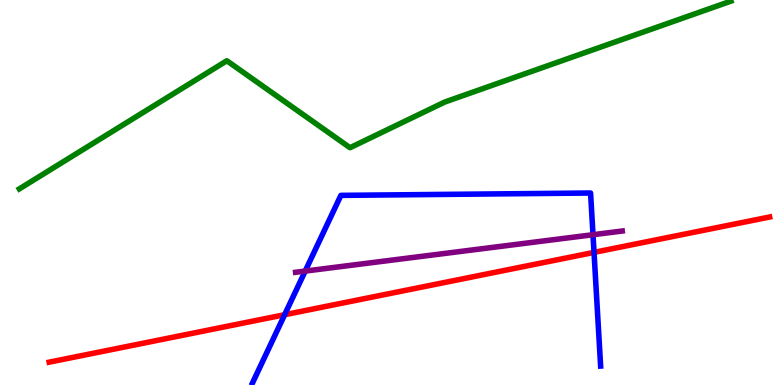[{'lines': ['blue', 'red'], 'intersections': [{'x': 3.67, 'y': 1.83}, {'x': 7.66, 'y': 3.44}]}, {'lines': ['green', 'red'], 'intersections': []}, {'lines': ['purple', 'red'], 'intersections': []}, {'lines': ['blue', 'green'], 'intersections': []}, {'lines': ['blue', 'purple'], 'intersections': [{'x': 3.94, 'y': 2.96}, {'x': 7.65, 'y': 3.9}]}, {'lines': ['green', 'purple'], 'intersections': []}]